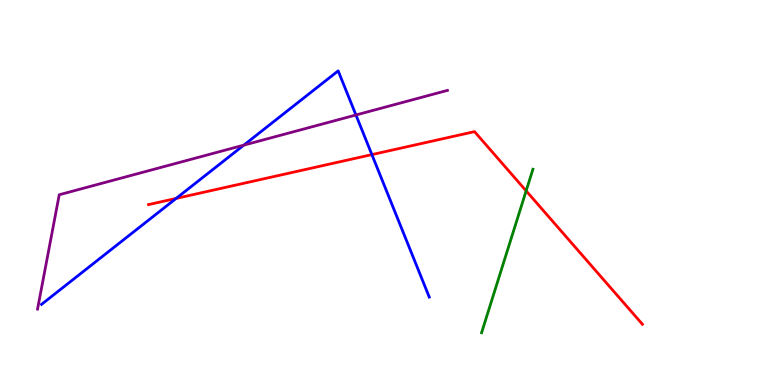[{'lines': ['blue', 'red'], 'intersections': [{'x': 2.27, 'y': 4.85}, {'x': 4.8, 'y': 5.98}]}, {'lines': ['green', 'red'], 'intersections': [{'x': 6.79, 'y': 5.04}]}, {'lines': ['purple', 'red'], 'intersections': []}, {'lines': ['blue', 'green'], 'intersections': []}, {'lines': ['blue', 'purple'], 'intersections': [{'x': 3.15, 'y': 6.23}, {'x': 4.59, 'y': 7.01}]}, {'lines': ['green', 'purple'], 'intersections': []}]